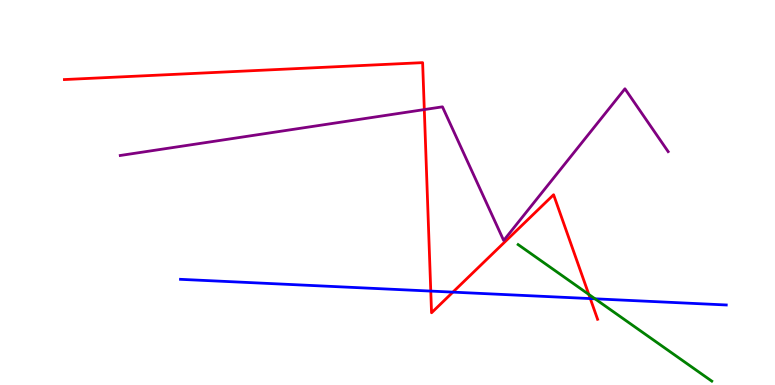[{'lines': ['blue', 'red'], 'intersections': [{'x': 5.56, 'y': 2.44}, {'x': 5.84, 'y': 2.41}, {'x': 7.62, 'y': 2.24}]}, {'lines': ['green', 'red'], 'intersections': [{'x': 7.6, 'y': 2.35}]}, {'lines': ['purple', 'red'], 'intersections': [{'x': 5.47, 'y': 7.15}]}, {'lines': ['blue', 'green'], 'intersections': [{'x': 7.68, 'y': 2.24}]}, {'lines': ['blue', 'purple'], 'intersections': []}, {'lines': ['green', 'purple'], 'intersections': []}]